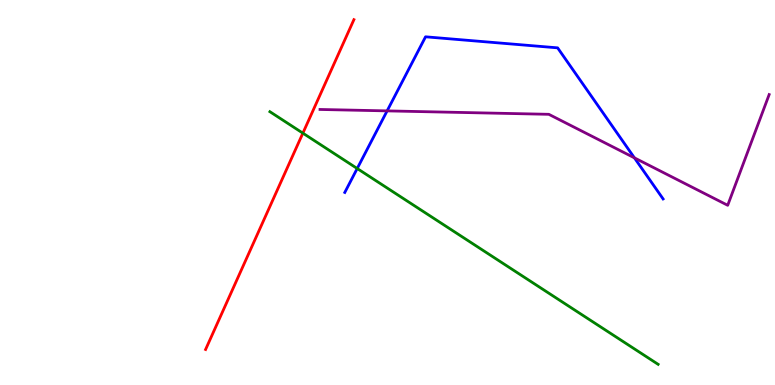[{'lines': ['blue', 'red'], 'intersections': []}, {'lines': ['green', 'red'], 'intersections': [{'x': 3.91, 'y': 6.54}]}, {'lines': ['purple', 'red'], 'intersections': []}, {'lines': ['blue', 'green'], 'intersections': [{'x': 4.61, 'y': 5.62}]}, {'lines': ['blue', 'purple'], 'intersections': [{'x': 5.0, 'y': 7.12}, {'x': 8.19, 'y': 5.9}]}, {'lines': ['green', 'purple'], 'intersections': []}]